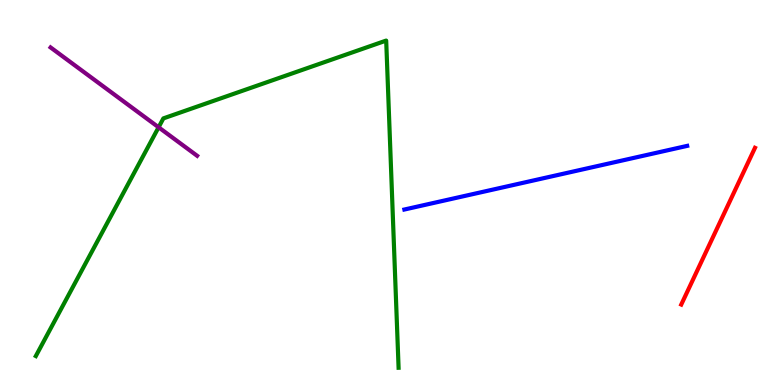[{'lines': ['blue', 'red'], 'intersections': []}, {'lines': ['green', 'red'], 'intersections': []}, {'lines': ['purple', 'red'], 'intersections': []}, {'lines': ['blue', 'green'], 'intersections': []}, {'lines': ['blue', 'purple'], 'intersections': []}, {'lines': ['green', 'purple'], 'intersections': [{'x': 2.05, 'y': 6.69}]}]